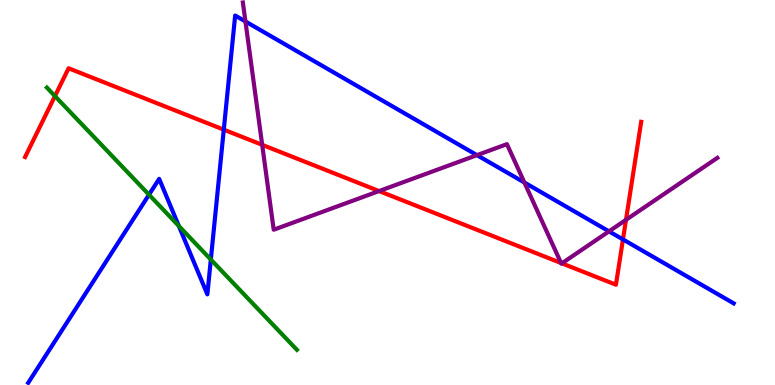[{'lines': ['blue', 'red'], 'intersections': [{'x': 2.89, 'y': 6.63}, {'x': 8.04, 'y': 3.78}]}, {'lines': ['green', 'red'], 'intersections': [{'x': 0.709, 'y': 7.5}]}, {'lines': ['purple', 'red'], 'intersections': [{'x': 3.38, 'y': 6.24}, {'x': 4.89, 'y': 5.04}, {'x': 7.24, 'y': 3.17}, {'x': 7.25, 'y': 3.16}, {'x': 8.08, 'y': 4.29}]}, {'lines': ['blue', 'green'], 'intersections': [{'x': 1.92, 'y': 4.94}, {'x': 2.31, 'y': 4.13}, {'x': 2.72, 'y': 3.26}]}, {'lines': ['blue', 'purple'], 'intersections': [{'x': 3.17, 'y': 9.44}, {'x': 6.15, 'y': 5.97}, {'x': 6.77, 'y': 5.26}, {'x': 7.86, 'y': 3.99}]}, {'lines': ['green', 'purple'], 'intersections': []}]